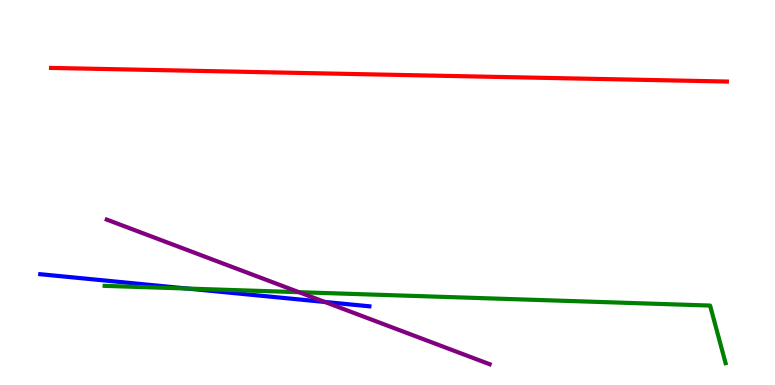[{'lines': ['blue', 'red'], 'intersections': []}, {'lines': ['green', 'red'], 'intersections': []}, {'lines': ['purple', 'red'], 'intersections': []}, {'lines': ['blue', 'green'], 'intersections': [{'x': 2.42, 'y': 2.5}]}, {'lines': ['blue', 'purple'], 'intersections': [{'x': 4.19, 'y': 2.16}]}, {'lines': ['green', 'purple'], 'intersections': [{'x': 3.86, 'y': 2.41}]}]